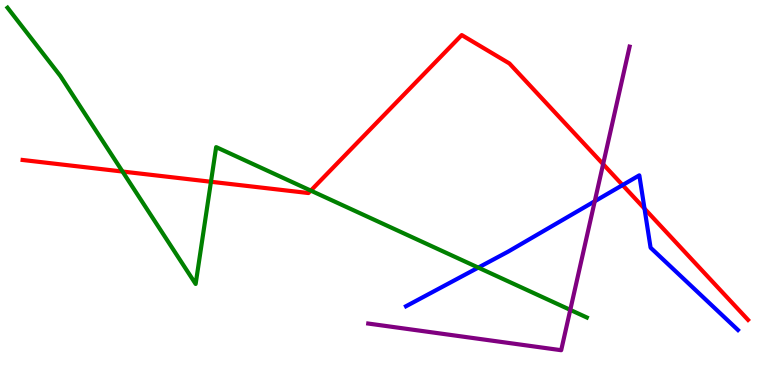[{'lines': ['blue', 'red'], 'intersections': [{'x': 8.03, 'y': 5.19}, {'x': 8.32, 'y': 4.58}]}, {'lines': ['green', 'red'], 'intersections': [{'x': 1.58, 'y': 5.54}, {'x': 2.72, 'y': 5.28}, {'x': 4.01, 'y': 5.05}]}, {'lines': ['purple', 'red'], 'intersections': [{'x': 7.78, 'y': 5.74}]}, {'lines': ['blue', 'green'], 'intersections': [{'x': 6.17, 'y': 3.05}]}, {'lines': ['blue', 'purple'], 'intersections': [{'x': 7.67, 'y': 4.77}]}, {'lines': ['green', 'purple'], 'intersections': [{'x': 7.36, 'y': 1.95}]}]